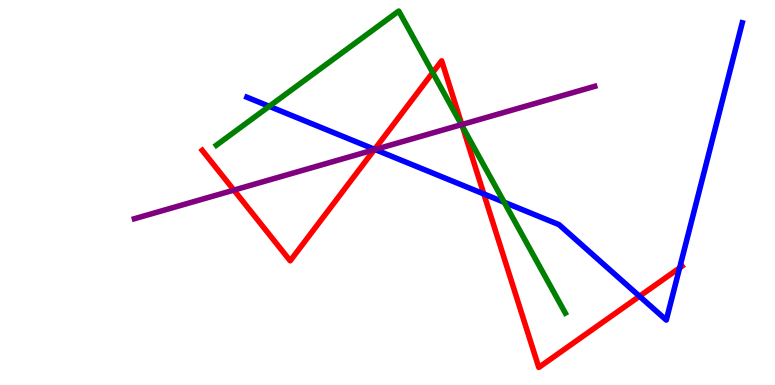[{'lines': ['blue', 'red'], 'intersections': [{'x': 4.83, 'y': 6.12}, {'x': 6.24, 'y': 4.96}, {'x': 8.25, 'y': 2.31}, {'x': 8.77, 'y': 3.04}]}, {'lines': ['green', 'red'], 'intersections': [{'x': 5.58, 'y': 8.11}, {'x': 5.97, 'y': 6.71}]}, {'lines': ['purple', 'red'], 'intersections': [{'x': 3.02, 'y': 5.06}, {'x': 4.83, 'y': 6.11}, {'x': 5.96, 'y': 6.76}]}, {'lines': ['blue', 'green'], 'intersections': [{'x': 3.47, 'y': 7.24}, {'x': 6.51, 'y': 4.75}]}, {'lines': ['blue', 'purple'], 'intersections': [{'x': 4.84, 'y': 6.12}]}, {'lines': ['green', 'purple'], 'intersections': [{'x': 5.95, 'y': 6.76}]}]